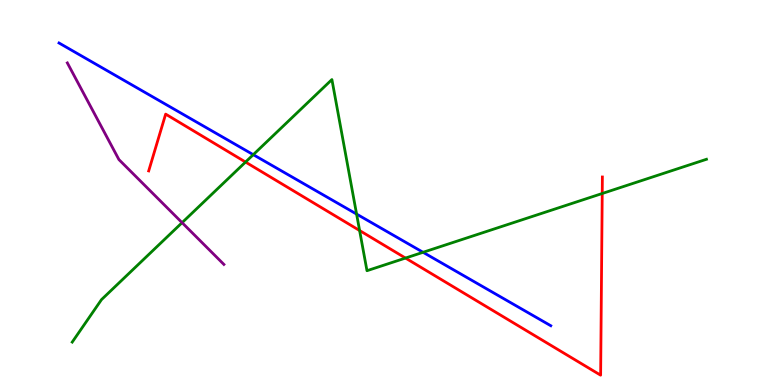[{'lines': ['blue', 'red'], 'intersections': []}, {'lines': ['green', 'red'], 'intersections': [{'x': 3.17, 'y': 5.79}, {'x': 4.64, 'y': 4.01}, {'x': 5.23, 'y': 3.3}, {'x': 7.77, 'y': 4.97}]}, {'lines': ['purple', 'red'], 'intersections': []}, {'lines': ['blue', 'green'], 'intersections': [{'x': 3.27, 'y': 5.98}, {'x': 4.6, 'y': 4.44}, {'x': 5.46, 'y': 3.45}]}, {'lines': ['blue', 'purple'], 'intersections': []}, {'lines': ['green', 'purple'], 'intersections': [{'x': 2.35, 'y': 4.22}]}]